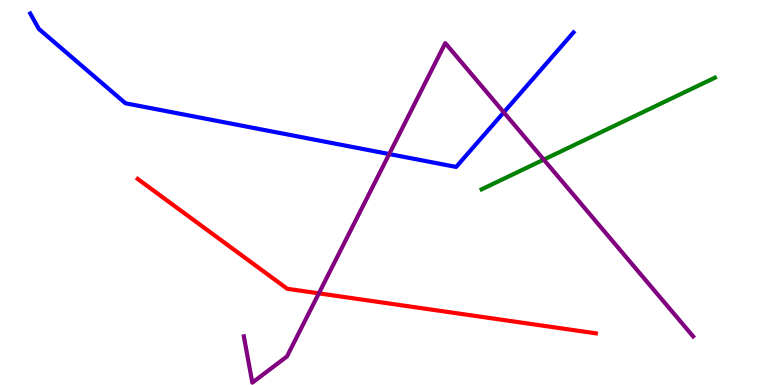[{'lines': ['blue', 'red'], 'intersections': []}, {'lines': ['green', 'red'], 'intersections': []}, {'lines': ['purple', 'red'], 'intersections': [{'x': 4.11, 'y': 2.38}]}, {'lines': ['blue', 'green'], 'intersections': []}, {'lines': ['blue', 'purple'], 'intersections': [{'x': 5.02, 'y': 6.0}, {'x': 6.5, 'y': 7.08}]}, {'lines': ['green', 'purple'], 'intersections': [{'x': 7.02, 'y': 5.85}]}]